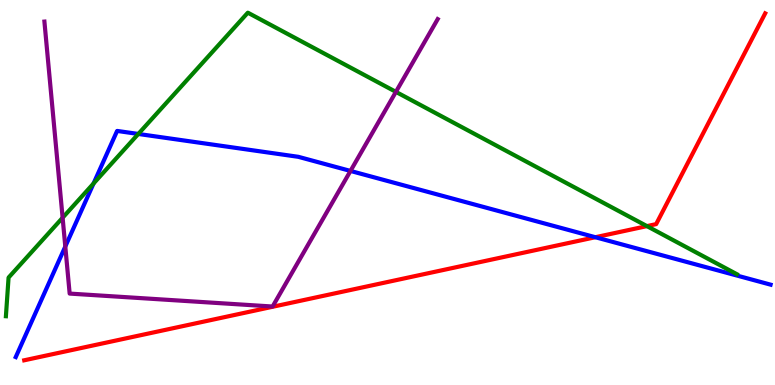[{'lines': ['blue', 'red'], 'intersections': [{'x': 7.68, 'y': 3.84}]}, {'lines': ['green', 'red'], 'intersections': [{'x': 8.35, 'y': 4.13}]}, {'lines': ['purple', 'red'], 'intersections': []}, {'lines': ['blue', 'green'], 'intersections': [{'x': 1.21, 'y': 5.23}, {'x': 1.78, 'y': 6.52}]}, {'lines': ['blue', 'purple'], 'intersections': [{'x': 0.843, 'y': 3.6}, {'x': 4.52, 'y': 5.56}]}, {'lines': ['green', 'purple'], 'intersections': [{'x': 0.808, 'y': 4.34}, {'x': 5.11, 'y': 7.61}]}]